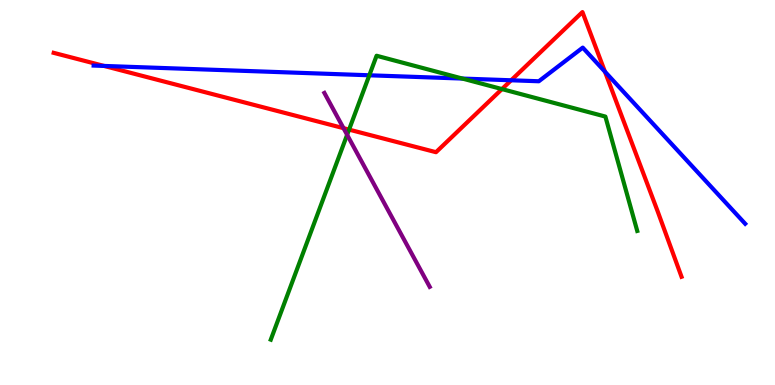[{'lines': ['blue', 'red'], 'intersections': [{'x': 1.34, 'y': 8.29}, {'x': 6.6, 'y': 7.91}, {'x': 7.81, 'y': 8.14}]}, {'lines': ['green', 'red'], 'intersections': [{'x': 4.5, 'y': 6.63}, {'x': 6.48, 'y': 7.69}]}, {'lines': ['purple', 'red'], 'intersections': [{'x': 4.43, 'y': 6.67}]}, {'lines': ['blue', 'green'], 'intersections': [{'x': 4.77, 'y': 8.04}, {'x': 5.97, 'y': 7.96}]}, {'lines': ['blue', 'purple'], 'intersections': []}, {'lines': ['green', 'purple'], 'intersections': [{'x': 4.48, 'y': 6.5}]}]